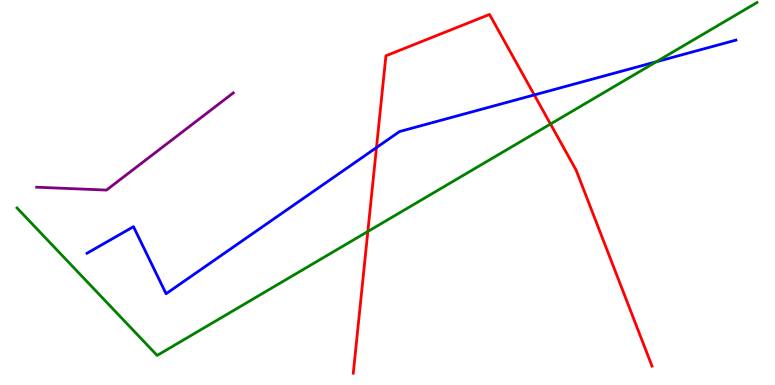[{'lines': ['blue', 'red'], 'intersections': [{'x': 4.86, 'y': 6.17}, {'x': 6.89, 'y': 7.53}]}, {'lines': ['green', 'red'], 'intersections': [{'x': 4.75, 'y': 3.99}, {'x': 7.1, 'y': 6.78}]}, {'lines': ['purple', 'red'], 'intersections': []}, {'lines': ['blue', 'green'], 'intersections': [{'x': 8.47, 'y': 8.4}]}, {'lines': ['blue', 'purple'], 'intersections': []}, {'lines': ['green', 'purple'], 'intersections': []}]